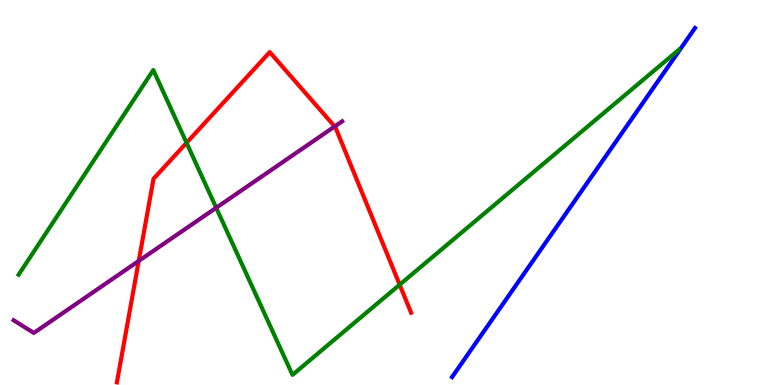[{'lines': ['blue', 'red'], 'intersections': []}, {'lines': ['green', 'red'], 'intersections': [{'x': 2.41, 'y': 6.29}, {'x': 5.16, 'y': 2.61}]}, {'lines': ['purple', 'red'], 'intersections': [{'x': 1.79, 'y': 3.22}, {'x': 4.32, 'y': 6.71}]}, {'lines': ['blue', 'green'], 'intersections': []}, {'lines': ['blue', 'purple'], 'intersections': []}, {'lines': ['green', 'purple'], 'intersections': [{'x': 2.79, 'y': 4.6}]}]